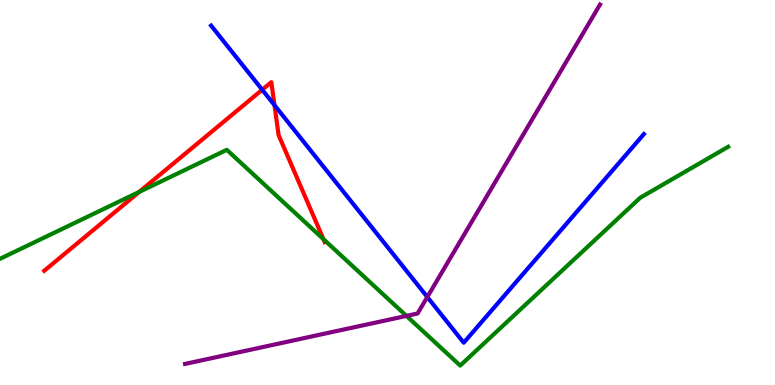[{'lines': ['blue', 'red'], 'intersections': [{'x': 3.38, 'y': 7.67}, {'x': 3.54, 'y': 7.27}]}, {'lines': ['green', 'red'], 'intersections': [{'x': 1.8, 'y': 5.01}, {'x': 4.17, 'y': 3.79}]}, {'lines': ['purple', 'red'], 'intersections': []}, {'lines': ['blue', 'green'], 'intersections': []}, {'lines': ['blue', 'purple'], 'intersections': [{'x': 5.51, 'y': 2.29}]}, {'lines': ['green', 'purple'], 'intersections': [{'x': 5.24, 'y': 1.79}]}]